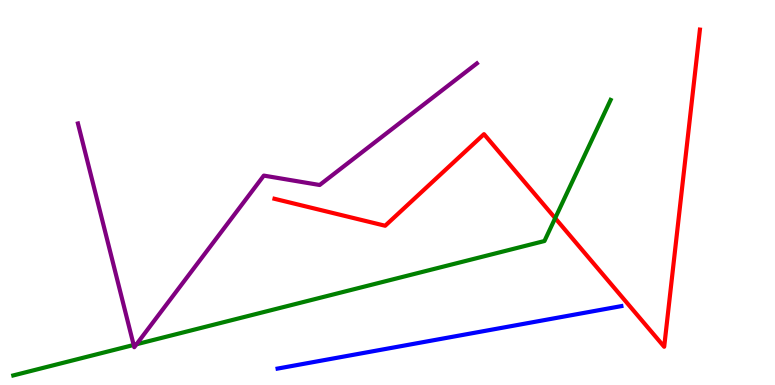[{'lines': ['blue', 'red'], 'intersections': []}, {'lines': ['green', 'red'], 'intersections': [{'x': 7.16, 'y': 4.33}]}, {'lines': ['purple', 'red'], 'intersections': []}, {'lines': ['blue', 'green'], 'intersections': []}, {'lines': ['blue', 'purple'], 'intersections': []}, {'lines': ['green', 'purple'], 'intersections': [{'x': 1.72, 'y': 1.04}, {'x': 1.76, 'y': 1.06}]}]